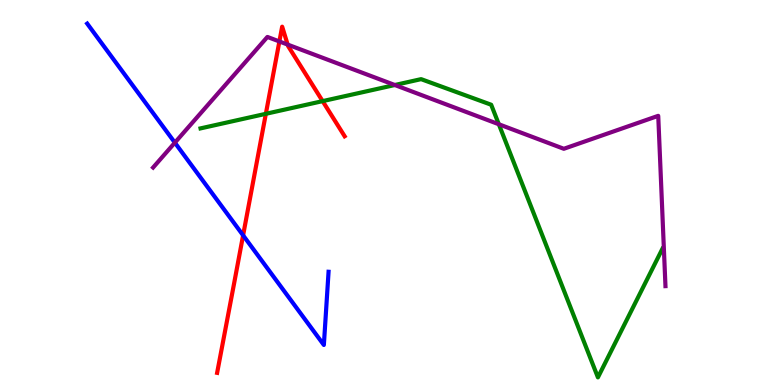[{'lines': ['blue', 'red'], 'intersections': [{'x': 3.14, 'y': 3.89}]}, {'lines': ['green', 'red'], 'intersections': [{'x': 3.43, 'y': 7.04}, {'x': 4.16, 'y': 7.37}]}, {'lines': ['purple', 'red'], 'intersections': [{'x': 3.6, 'y': 8.92}, {'x': 3.71, 'y': 8.84}]}, {'lines': ['blue', 'green'], 'intersections': []}, {'lines': ['blue', 'purple'], 'intersections': [{'x': 2.26, 'y': 6.29}]}, {'lines': ['green', 'purple'], 'intersections': [{'x': 5.09, 'y': 7.79}, {'x': 6.44, 'y': 6.77}]}]